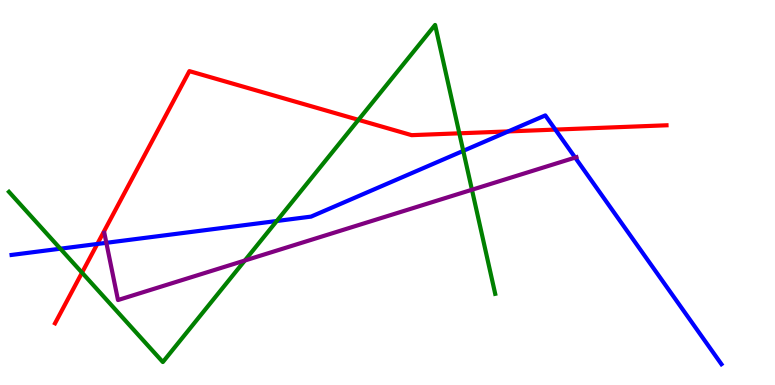[{'lines': ['blue', 'red'], 'intersections': [{'x': 1.26, 'y': 3.66}, {'x': 6.56, 'y': 6.59}, {'x': 7.17, 'y': 6.63}]}, {'lines': ['green', 'red'], 'intersections': [{'x': 1.06, 'y': 2.92}, {'x': 4.63, 'y': 6.89}, {'x': 5.93, 'y': 6.54}]}, {'lines': ['purple', 'red'], 'intersections': []}, {'lines': ['blue', 'green'], 'intersections': [{'x': 0.779, 'y': 3.54}, {'x': 3.57, 'y': 4.26}, {'x': 5.98, 'y': 6.08}]}, {'lines': ['blue', 'purple'], 'intersections': [{'x': 1.37, 'y': 3.69}, {'x': 7.42, 'y': 5.91}]}, {'lines': ['green', 'purple'], 'intersections': [{'x': 3.16, 'y': 3.23}, {'x': 6.09, 'y': 5.07}]}]